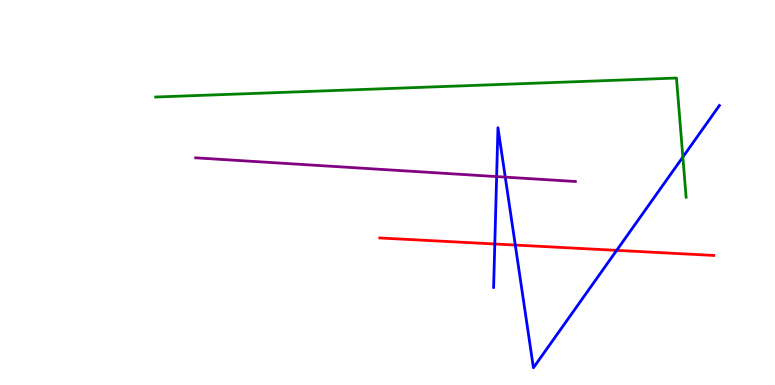[{'lines': ['blue', 'red'], 'intersections': [{'x': 6.38, 'y': 3.66}, {'x': 6.65, 'y': 3.63}, {'x': 7.96, 'y': 3.5}]}, {'lines': ['green', 'red'], 'intersections': []}, {'lines': ['purple', 'red'], 'intersections': []}, {'lines': ['blue', 'green'], 'intersections': [{'x': 8.81, 'y': 5.92}]}, {'lines': ['blue', 'purple'], 'intersections': [{'x': 6.41, 'y': 5.41}, {'x': 6.52, 'y': 5.4}]}, {'lines': ['green', 'purple'], 'intersections': []}]